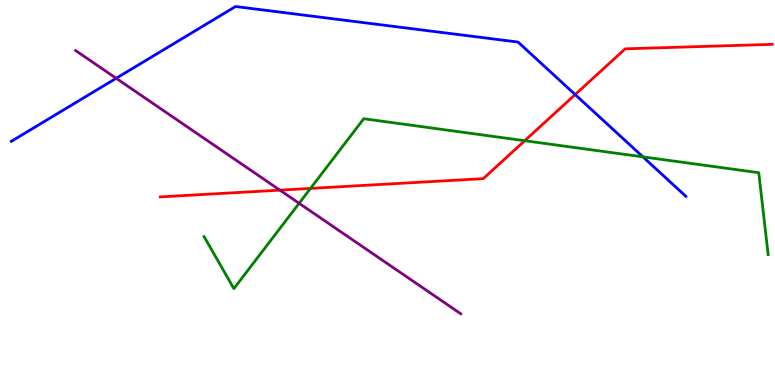[{'lines': ['blue', 'red'], 'intersections': [{'x': 7.42, 'y': 7.54}]}, {'lines': ['green', 'red'], 'intersections': [{'x': 4.01, 'y': 5.11}, {'x': 6.77, 'y': 6.34}]}, {'lines': ['purple', 'red'], 'intersections': [{'x': 3.61, 'y': 5.06}]}, {'lines': ['blue', 'green'], 'intersections': [{'x': 8.3, 'y': 5.93}]}, {'lines': ['blue', 'purple'], 'intersections': [{'x': 1.5, 'y': 7.97}]}, {'lines': ['green', 'purple'], 'intersections': [{'x': 3.86, 'y': 4.72}]}]